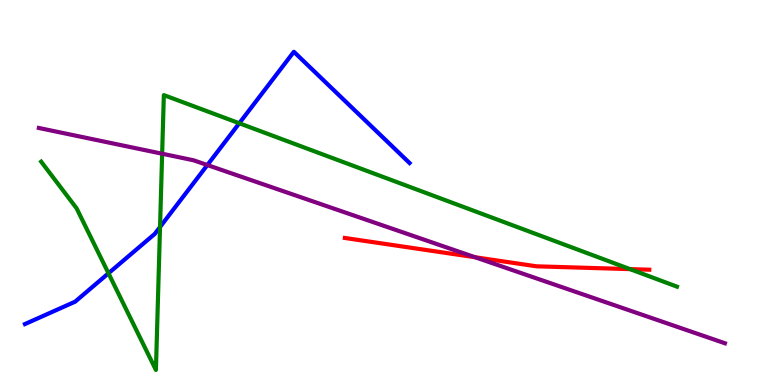[{'lines': ['blue', 'red'], 'intersections': []}, {'lines': ['green', 'red'], 'intersections': [{'x': 8.13, 'y': 3.01}]}, {'lines': ['purple', 'red'], 'intersections': [{'x': 6.13, 'y': 3.32}]}, {'lines': ['blue', 'green'], 'intersections': [{'x': 1.4, 'y': 2.9}, {'x': 2.06, 'y': 4.1}, {'x': 3.09, 'y': 6.8}]}, {'lines': ['blue', 'purple'], 'intersections': [{'x': 2.68, 'y': 5.71}]}, {'lines': ['green', 'purple'], 'intersections': [{'x': 2.09, 'y': 6.01}]}]